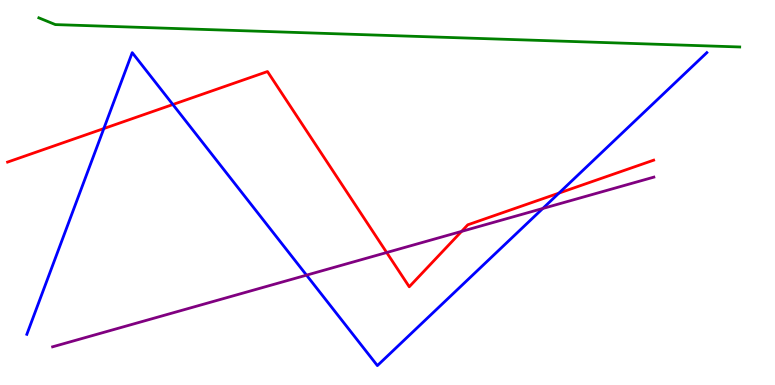[{'lines': ['blue', 'red'], 'intersections': [{'x': 1.34, 'y': 6.66}, {'x': 2.23, 'y': 7.29}, {'x': 7.21, 'y': 4.98}]}, {'lines': ['green', 'red'], 'intersections': []}, {'lines': ['purple', 'red'], 'intersections': [{'x': 4.99, 'y': 3.44}, {'x': 5.96, 'y': 3.99}]}, {'lines': ['blue', 'green'], 'intersections': []}, {'lines': ['blue', 'purple'], 'intersections': [{'x': 3.96, 'y': 2.85}, {'x': 7.0, 'y': 4.58}]}, {'lines': ['green', 'purple'], 'intersections': []}]